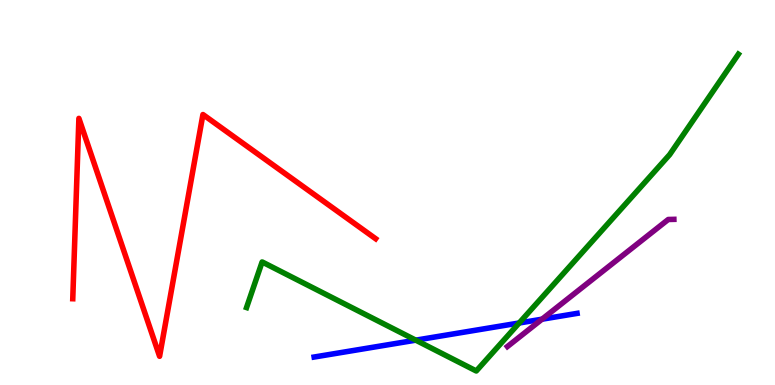[{'lines': ['blue', 'red'], 'intersections': []}, {'lines': ['green', 'red'], 'intersections': []}, {'lines': ['purple', 'red'], 'intersections': []}, {'lines': ['blue', 'green'], 'intersections': [{'x': 5.36, 'y': 1.16}, {'x': 6.7, 'y': 1.61}]}, {'lines': ['blue', 'purple'], 'intersections': [{'x': 6.99, 'y': 1.71}]}, {'lines': ['green', 'purple'], 'intersections': []}]